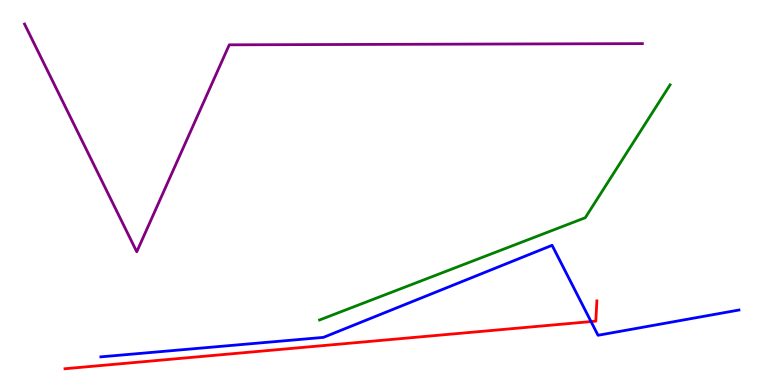[{'lines': ['blue', 'red'], 'intersections': [{'x': 7.63, 'y': 1.65}]}, {'lines': ['green', 'red'], 'intersections': []}, {'lines': ['purple', 'red'], 'intersections': []}, {'lines': ['blue', 'green'], 'intersections': []}, {'lines': ['blue', 'purple'], 'intersections': []}, {'lines': ['green', 'purple'], 'intersections': []}]